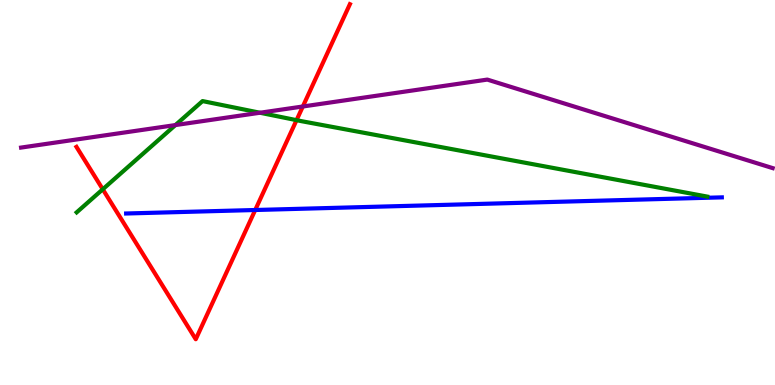[{'lines': ['blue', 'red'], 'intersections': [{'x': 3.29, 'y': 4.55}]}, {'lines': ['green', 'red'], 'intersections': [{'x': 1.33, 'y': 5.08}, {'x': 3.83, 'y': 6.88}]}, {'lines': ['purple', 'red'], 'intersections': [{'x': 3.91, 'y': 7.23}]}, {'lines': ['blue', 'green'], 'intersections': []}, {'lines': ['blue', 'purple'], 'intersections': []}, {'lines': ['green', 'purple'], 'intersections': [{'x': 2.26, 'y': 6.75}, {'x': 3.35, 'y': 7.07}]}]